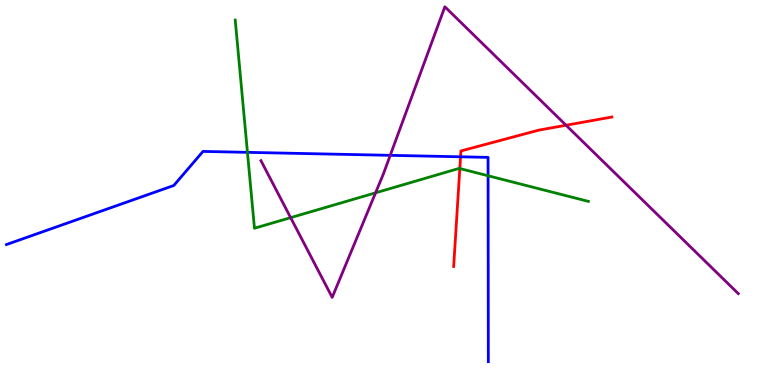[{'lines': ['blue', 'red'], 'intersections': [{'x': 5.94, 'y': 5.93}]}, {'lines': ['green', 'red'], 'intersections': [{'x': 5.93, 'y': 5.62}]}, {'lines': ['purple', 'red'], 'intersections': [{'x': 7.3, 'y': 6.75}]}, {'lines': ['blue', 'green'], 'intersections': [{'x': 3.19, 'y': 6.04}, {'x': 6.3, 'y': 5.43}]}, {'lines': ['blue', 'purple'], 'intersections': [{'x': 5.04, 'y': 5.97}]}, {'lines': ['green', 'purple'], 'intersections': [{'x': 3.75, 'y': 4.35}, {'x': 4.85, 'y': 4.99}]}]